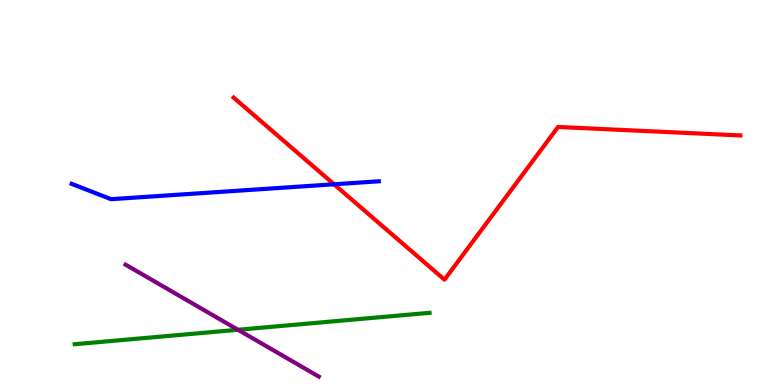[{'lines': ['blue', 'red'], 'intersections': [{'x': 4.31, 'y': 5.21}]}, {'lines': ['green', 'red'], 'intersections': []}, {'lines': ['purple', 'red'], 'intersections': []}, {'lines': ['blue', 'green'], 'intersections': []}, {'lines': ['blue', 'purple'], 'intersections': []}, {'lines': ['green', 'purple'], 'intersections': [{'x': 3.07, 'y': 1.43}]}]